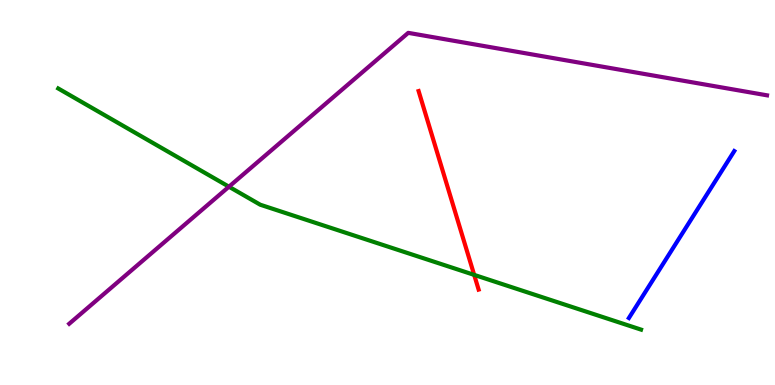[{'lines': ['blue', 'red'], 'intersections': []}, {'lines': ['green', 'red'], 'intersections': [{'x': 6.12, 'y': 2.86}]}, {'lines': ['purple', 'red'], 'intersections': []}, {'lines': ['blue', 'green'], 'intersections': []}, {'lines': ['blue', 'purple'], 'intersections': []}, {'lines': ['green', 'purple'], 'intersections': [{'x': 2.95, 'y': 5.15}]}]